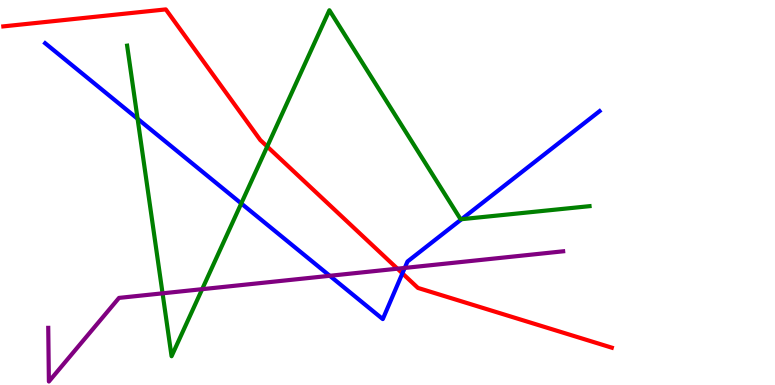[{'lines': ['blue', 'red'], 'intersections': [{'x': 5.19, 'y': 2.9}]}, {'lines': ['green', 'red'], 'intersections': [{'x': 3.45, 'y': 6.19}]}, {'lines': ['purple', 'red'], 'intersections': [{'x': 5.13, 'y': 3.02}]}, {'lines': ['blue', 'green'], 'intersections': [{'x': 1.78, 'y': 6.92}, {'x': 3.11, 'y': 4.72}, {'x': 5.96, 'y': 4.31}]}, {'lines': ['blue', 'purple'], 'intersections': [{'x': 4.26, 'y': 2.84}, {'x': 5.22, 'y': 3.04}]}, {'lines': ['green', 'purple'], 'intersections': [{'x': 2.1, 'y': 2.38}, {'x': 2.61, 'y': 2.49}]}]